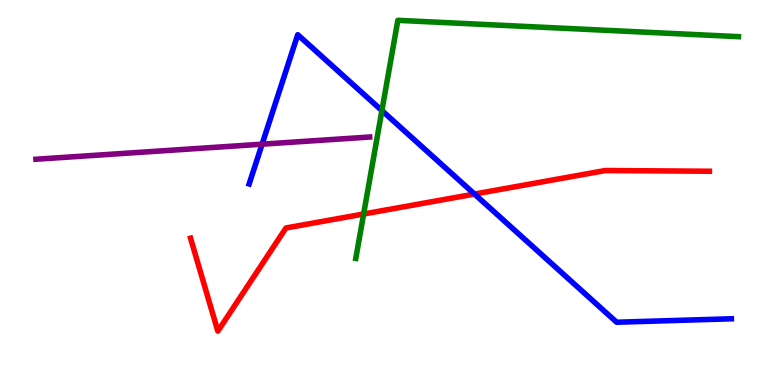[{'lines': ['blue', 'red'], 'intersections': [{'x': 6.12, 'y': 4.96}]}, {'lines': ['green', 'red'], 'intersections': [{'x': 4.69, 'y': 4.44}]}, {'lines': ['purple', 'red'], 'intersections': []}, {'lines': ['blue', 'green'], 'intersections': [{'x': 4.93, 'y': 7.13}]}, {'lines': ['blue', 'purple'], 'intersections': [{'x': 3.38, 'y': 6.26}]}, {'lines': ['green', 'purple'], 'intersections': []}]